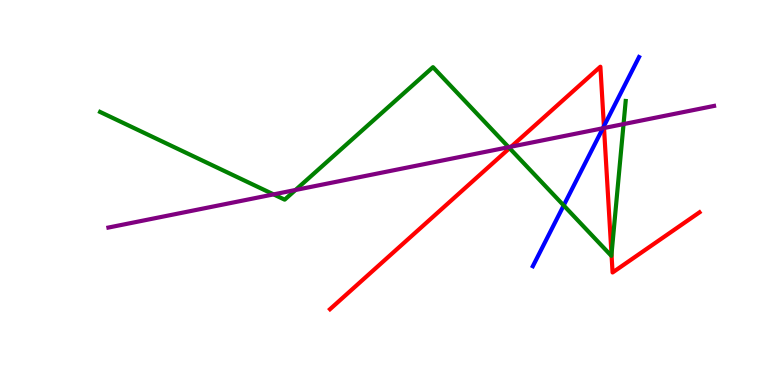[{'lines': ['blue', 'red'], 'intersections': [{'x': 7.79, 'y': 6.72}]}, {'lines': ['green', 'red'], 'intersections': [{'x': 6.57, 'y': 6.15}, {'x': 7.89, 'y': 3.39}]}, {'lines': ['purple', 'red'], 'intersections': [{'x': 6.6, 'y': 6.19}, {'x': 7.79, 'y': 6.67}]}, {'lines': ['blue', 'green'], 'intersections': [{'x': 7.27, 'y': 4.66}]}, {'lines': ['blue', 'purple'], 'intersections': [{'x': 7.78, 'y': 6.67}]}, {'lines': ['green', 'purple'], 'intersections': [{'x': 3.53, 'y': 4.95}, {'x': 3.81, 'y': 5.07}, {'x': 6.56, 'y': 6.18}, {'x': 8.05, 'y': 6.78}]}]